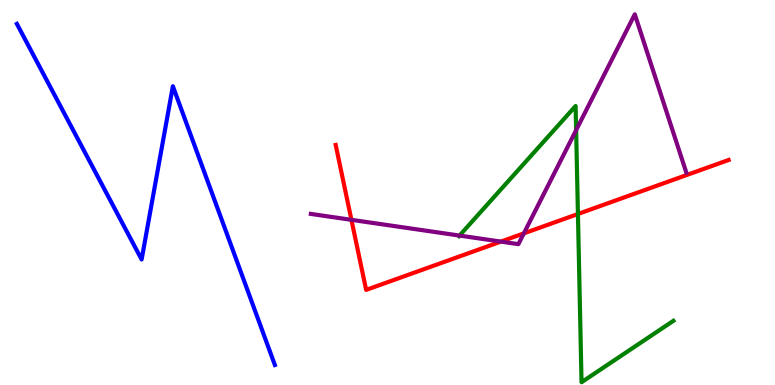[{'lines': ['blue', 'red'], 'intersections': []}, {'lines': ['green', 'red'], 'intersections': [{'x': 7.46, 'y': 4.44}]}, {'lines': ['purple', 'red'], 'intersections': [{'x': 4.53, 'y': 4.29}, {'x': 6.46, 'y': 3.72}, {'x': 6.76, 'y': 3.94}]}, {'lines': ['blue', 'green'], 'intersections': []}, {'lines': ['blue', 'purple'], 'intersections': []}, {'lines': ['green', 'purple'], 'intersections': [{'x': 5.93, 'y': 3.88}, {'x': 7.43, 'y': 6.62}]}]